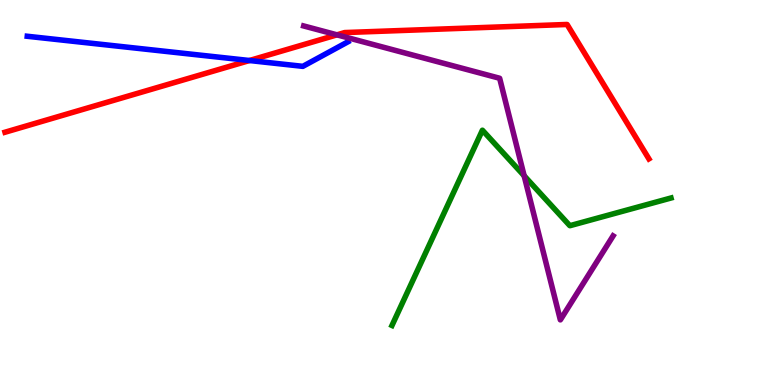[{'lines': ['blue', 'red'], 'intersections': [{'x': 3.22, 'y': 8.43}]}, {'lines': ['green', 'red'], 'intersections': []}, {'lines': ['purple', 'red'], 'intersections': [{'x': 4.35, 'y': 9.1}]}, {'lines': ['blue', 'green'], 'intersections': []}, {'lines': ['blue', 'purple'], 'intersections': []}, {'lines': ['green', 'purple'], 'intersections': [{'x': 6.76, 'y': 5.43}]}]